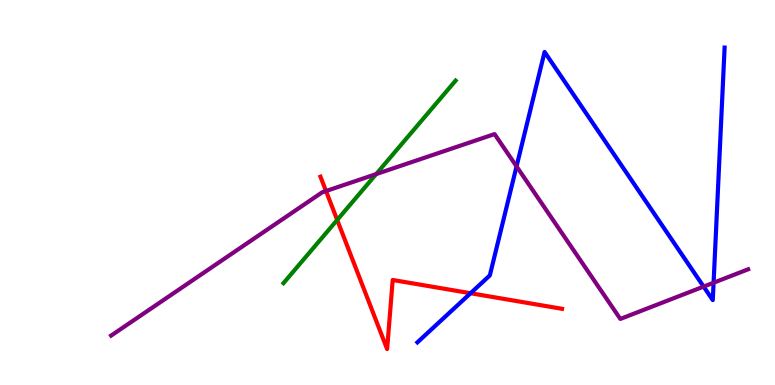[{'lines': ['blue', 'red'], 'intersections': [{'x': 6.07, 'y': 2.38}]}, {'lines': ['green', 'red'], 'intersections': [{'x': 4.35, 'y': 4.29}]}, {'lines': ['purple', 'red'], 'intersections': [{'x': 4.21, 'y': 5.04}]}, {'lines': ['blue', 'green'], 'intersections': []}, {'lines': ['blue', 'purple'], 'intersections': [{'x': 6.67, 'y': 5.68}, {'x': 9.08, 'y': 2.56}, {'x': 9.21, 'y': 2.66}]}, {'lines': ['green', 'purple'], 'intersections': [{'x': 4.85, 'y': 5.48}]}]